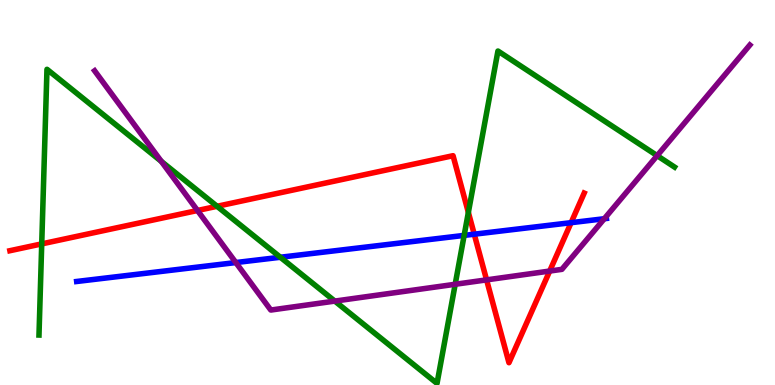[{'lines': ['blue', 'red'], 'intersections': [{'x': 6.12, 'y': 3.92}, {'x': 7.37, 'y': 4.22}]}, {'lines': ['green', 'red'], 'intersections': [{'x': 0.538, 'y': 3.67}, {'x': 2.8, 'y': 4.64}, {'x': 6.04, 'y': 4.48}]}, {'lines': ['purple', 'red'], 'intersections': [{'x': 2.55, 'y': 4.53}, {'x': 6.28, 'y': 2.73}, {'x': 7.09, 'y': 2.96}]}, {'lines': ['blue', 'green'], 'intersections': [{'x': 3.62, 'y': 3.32}, {'x': 5.99, 'y': 3.89}]}, {'lines': ['blue', 'purple'], 'intersections': [{'x': 3.04, 'y': 3.18}, {'x': 7.8, 'y': 4.32}]}, {'lines': ['green', 'purple'], 'intersections': [{'x': 2.08, 'y': 5.81}, {'x': 4.32, 'y': 2.18}, {'x': 5.87, 'y': 2.62}, {'x': 8.48, 'y': 5.96}]}]